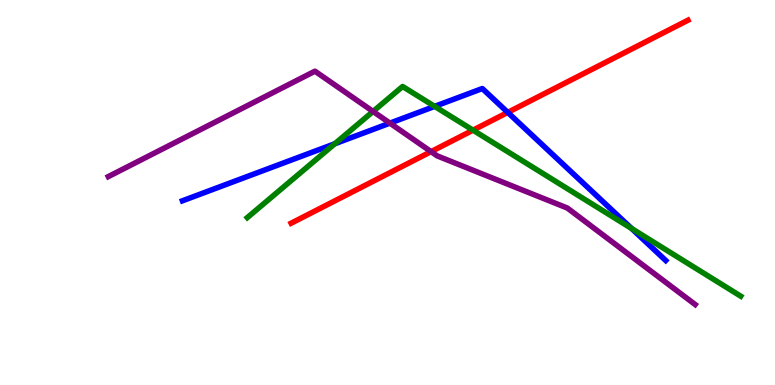[{'lines': ['blue', 'red'], 'intersections': [{'x': 6.55, 'y': 7.08}]}, {'lines': ['green', 'red'], 'intersections': [{'x': 6.1, 'y': 6.62}]}, {'lines': ['purple', 'red'], 'intersections': [{'x': 5.56, 'y': 6.06}]}, {'lines': ['blue', 'green'], 'intersections': [{'x': 4.32, 'y': 6.27}, {'x': 5.61, 'y': 7.24}, {'x': 8.15, 'y': 4.06}]}, {'lines': ['blue', 'purple'], 'intersections': [{'x': 5.03, 'y': 6.8}]}, {'lines': ['green', 'purple'], 'intersections': [{'x': 4.81, 'y': 7.11}]}]